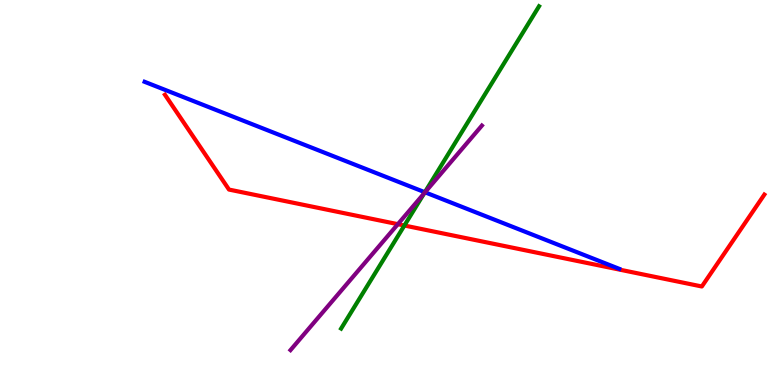[{'lines': ['blue', 'red'], 'intersections': []}, {'lines': ['green', 'red'], 'intersections': [{'x': 5.22, 'y': 4.14}]}, {'lines': ['purple', 'red'], 'intersections': [{'x': 5.13, 'y': 4.18}]}, {'lines': ['blue', 'green'], 'intersections': [{'x': 5.48, 'y': 5.01}]}, {'lines': ['blue', 'purple'], 'intersections': [{'x': 5.48, 'y': 5.01}]}, {'lines': ['green', 'purple'], 'intersections': [{'x': 5.47, 'y': 4.98}]}]